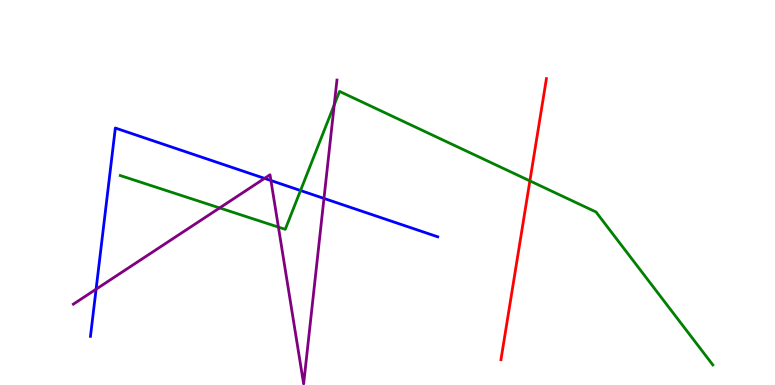[{'lines': ['blue', 'red'], 'intersections': []}, {'lines': ['green', 'red'], 'intersections': [{'x': 6.84, 'y': 5.3}]}, {'lines': ['purple', 'red'], 'intersections': []}, {'lines': ['blue', 'green'], 'intersections': [{'x': 3.88, 'y': 5.05}]}, {'lines': ['blue', 'purple'], 'intersections': [{'x': 1.24, 'y': 2.49}, {'x': 3.41, 'y': 5.37}, {'x': 3.5, 'y': 5.31}, {'x': 4.18, 'y': 4.85}]}, {'lines': ['green', 'purple'], 'intersections': [{'x': 2.83, 'y': 4.6}, {'x': 3.59, 'y': 4.1}, {'x': 4.31, 'y': 7.28}]}]